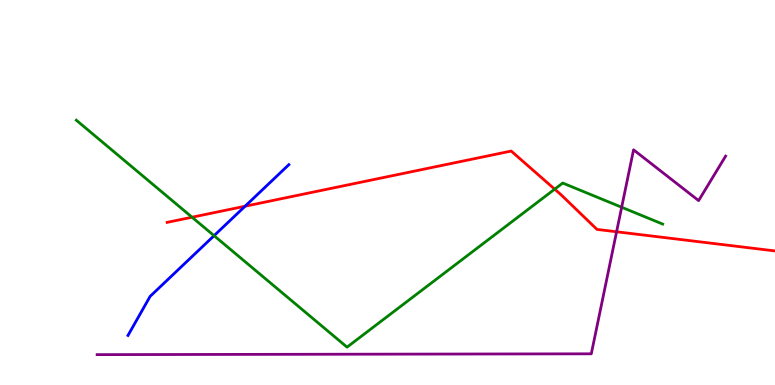[{'lines': ['blue', 'red'], 'intersections': [{'x': 3.16, 'y': 4.64}]}, {'lines': ['green', 'red'], 'intersections': [{'x': 2.48, 'y': 4.36}, {'x': 7.16, 'y': 5.09}]}, {'lines': ['purple', 'red'], 'intersections': [{'x': 7.96, 'y': 3.98}]}, {'lines': ['blue', 'green'], 'intersections': [{'x': 2.76, 'y': 3.88}]}, {'lines': ['blue', 'purple'], 'intersections': []}, {'lines': ['green', 'purple'], 'intersections': [{'x': 8.02, 'y': 4.62}]}]